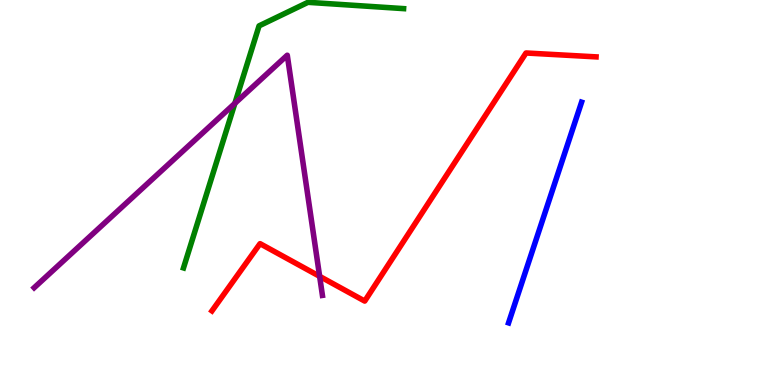[{'lines': ['blue', 'red'], 'intersections': []}, {'lines': ['green', 'red'], 'intersections': []}, {'lines': ['purple', 'red'], 'intersections': [{'x': 4.12, 'y': 2.82}]}, {'lines': ['blue', 'green'], 'intersections': []}, {'lines': ['blue', 'purple'], 'intersections': []}, {'lines': ['green', 'purple'], 'intersections': [{'x': 3.03, 'y': 7.32}]}]